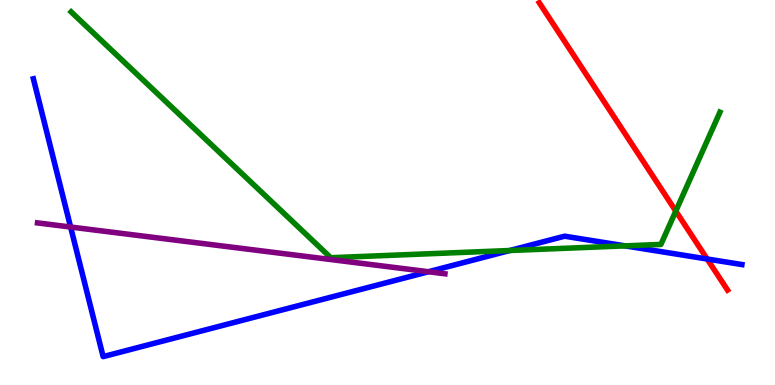[{'lines': ['blue', 'red'], 'intersections': [{'x': 9.12, 'y': 3.27}]}, {'lines': ['green', 'red'], 'intersections': [{'x': 8.72, 'y': 4.52}]}, {'lines': ['purple', 'red'], 'intersections': []}, {'lines': ['blue', 'green'], 'intersections': [{'x': 6.58, 'y': 3.49}, {'x': 8.07, 'y': 3.61}]}, {'lines': ['blue', 'purple'], 'intersections': [{'x': 0.911, 'y': 4.1}, {'x': 5.53, 'y': 2.94}]}, {'lines': ['green', 'purple'], 'intersections': []}]